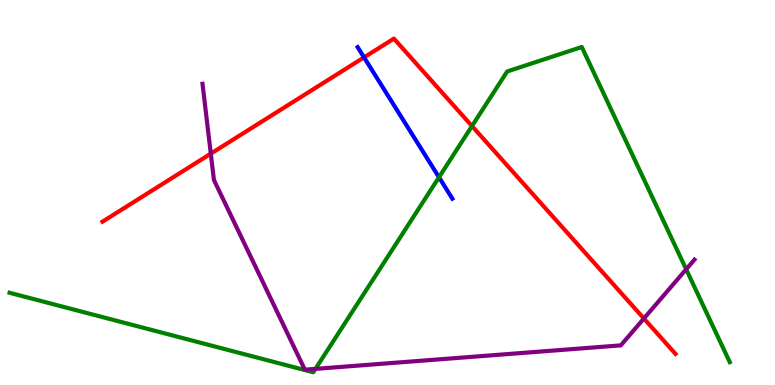[{'lines': ['blue', 'red'], 'intersections': [{'x': 4.7, 'y': 8.51}]}, {'lines': ['green', 'red'], 'intersections': [{'x': 6.09, 'y': 6.73}]}, {'lines': ['purple', 'red'], 'intersections': [{'x': 2.72, 'y': 6.01}, {'x': 8.31, 'y': 1.73}]}, {'lines': ['blue', 'green'], 'intersections': [{'x': 5.66, 'y': 5.4}]}, {'lines': ['blue', 'purple'], 'intersections': []}, {'lines': ['green', 'purple'], 'intersections': [{'x': 4.07, 'y': 0.419}, {'x': 8.85, 'y': 3.01}]}]